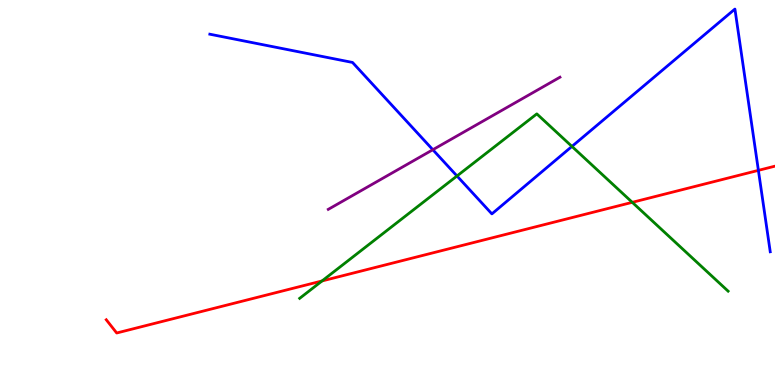[{'lines': ['blue', 'red'], 'intersections': [{'x': 9.79, 'y': 5.57}]}, {'lines': ['green', 'red'], 'intersections': [{'x': 4.16, 'y': 2.7}, {'x': 8.16, 'y': 4.74}]}, {'lines': ['purple', 'red'], 'intersections': []}, {'lines': ['blue', 'green'], 'intersections': [{'x': 5.9, 'y': 5.43}, {'x': 7.38, 'y': 6.2}]}, {'lines': ['blue', 'purple'], 'intersections': [{'x': 5.58, 'y': 6.11}]}, {'lines': ['green', 'purple'], 'intersections': []}]